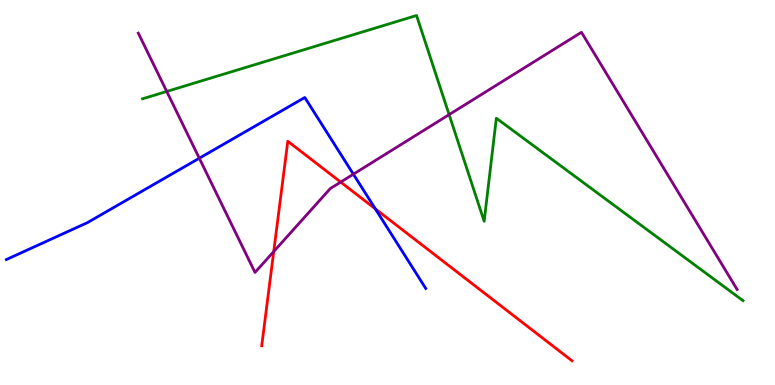[{'lines': ['blue', 'red'], 'intersections': [{'x': 4.84, 'y': 4.58}]}, {'lines': ['green', 'red'], 'intersections': []}, {'lines': ['purple', 'red'], 'intersections': [{'x': 3.53, 'y': 3.47}, {'x': 4.4, 'y': 5.27}]}, {'lines': ['blue', 'green'], 'intersections': []}, {'lines': ['blue', 'purple'], 'intersections': [{'x': 2.57, 'y': 5.89}, {'x': 4.56, 'y': 5.48}]}, {'lines': ['green', 'purple'], 'intersections': [{'x': 2.15, 'y': 7.62}, {'x': 5.8, 'y': 7.02}]}]